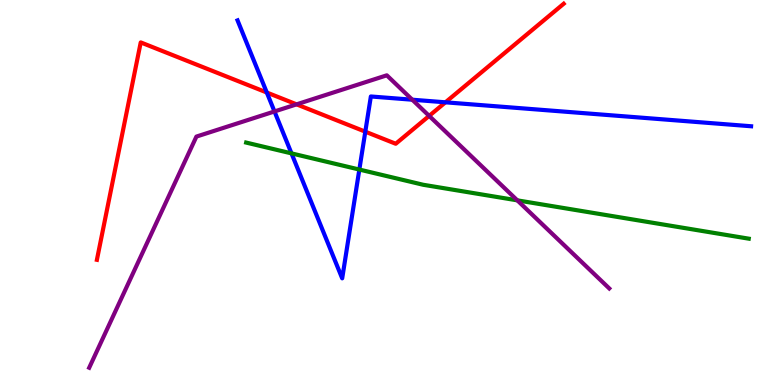[{'lines': ['blue', 'red'], 'intersections': [{'x': 3.44, 'y': 7.6}, {'x': 4.71, 'y': 6.58}, {'x': 5.75, 'y': 7.34}]}, {'lines': ['green', 'red'], 'intersections': []}, {'lines': ['purple', 'red'], 'intersections': [{'x': 3.83, 'y': 7.29}, {'x': 5.54, 'y': 6.99}]}, {'lines': ['blue', 'green'], 'intersections': [{'x': 3.76, 'y': 6.02}, {'x': 4.64, 'y': 5.6}]}, {'lines': ['blue', 'purple'], 'intersections': [{'x': 3.54, 'y': 7.11}, {'x': 5.32, 'y': 7.41}]}, {'lines': ['green', 'purple'], 'intersections': [{'x': 6.68, 'y': 4.8}]}]